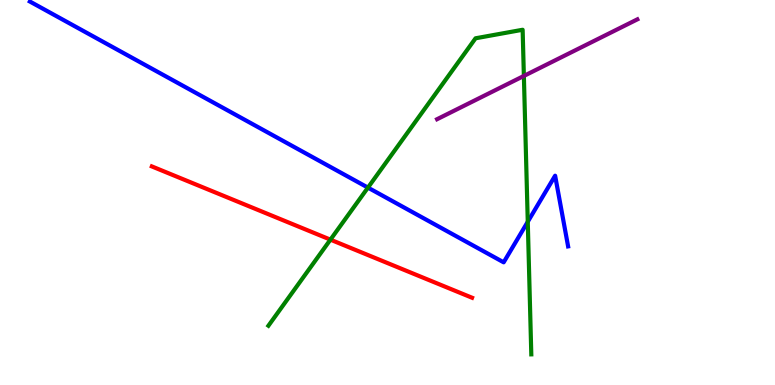[{'lines': ['blue', 'red'], 'intersections': []}, {'lines': ['green', 'red'], 'intersections': [{'x': 4.26, 'y': 3.78}]}, {'lines': ['purple', 'red'], 'intersections': []}, {'lines': ['blue', 'green'], 'intersections': [{'x': 4.75, 'y': 5.13}, {'x': 6.81, 'y': 4.24}]}, {'lines': ['blue', 'purple'], 'intersections': []}, {'lines': ['green', 'purple'], 'intersections': [{'x': 6.76, 'y': 8.03}]}]